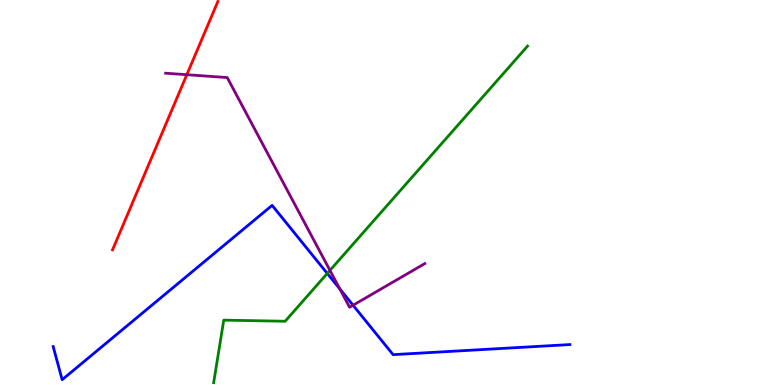[{'lines': ['blue', 'red'], 'intersections': []}, {'lines': ['green', 'red'], 'intersections': []}, {'lines': ['purple', 'red'], 'intersections': [{'x': 2.41, 'y': 8.06}]}, {'lines': ['blue', 'green'], 'intersections': [{'x': 4.22, 'y': 2.9}]}, {'lines': ['blue', 'purple'], 'intersections': [{'x': 4.38, 'y': 2.5}, {'x': 4.56, 'y': 2.07}]}, {'lines': ['green', 'purple'], 'intersections': [{'x': 4.26, 'y': 2.98}]}]